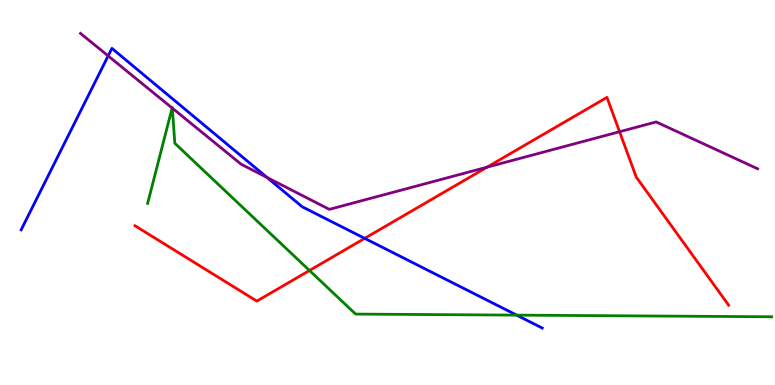[{'lines': ['blue', 'red'], 'intersections': [{'x': 4.71, 'y': 3.81}]}, {'lines': ['green', 'red'], 'intersections': [{'x': 3.99, 'y': 2.97}]}, {'lines': ['purple', 'red'], 'intersections': [{'x': 6.28, 'y': 5.66}, {'x': 7.99, 'y': 6.58}]}, {'lines': ['blue', 'green'], 'intersections': [{'x': 6.67, 'y': 1.81}]}, {'lines': ['blue', 'purple'], 'intersections': [{'x': 1.4, 'y': 8.55}, {'x': 3.45, 'y': 5.39}]}, {'lines': ['green', 'purple'], 'intersections': [{'x': 2.22, 'y': 7.19}, {'x': 2.22, 'y': 7.19}]}]